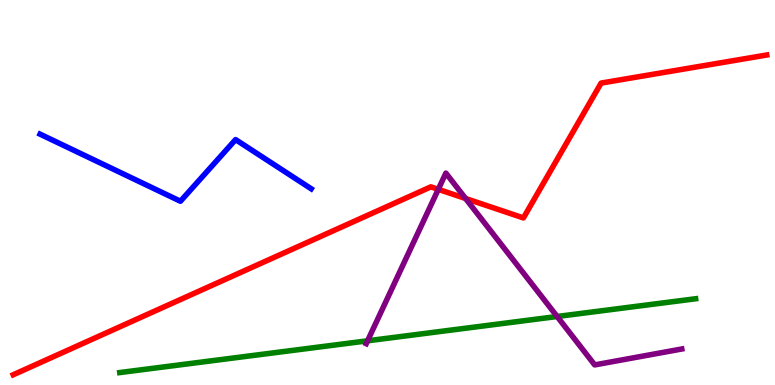[{'lines': ['blue', 'red'], 'intersections': []}, {'lines': ['green', 'red'], 'intersections': []}, {'lines': ['purple', 'red'], 'intersections': [{'x': 5.66, 'y': 5.08}, {'x': 6.01, 'y': 4.84}]}, {'lines': ['blue', 'green'], 'intersections': []}, {'lines': ['blue', 'purple'], 'intersections': []}, {'lines': ['green', 'purple'], 'intersections': [{'x': 4.74, 'y': 1.15}, {'x': 7.19, 'y': 1.78}]}]